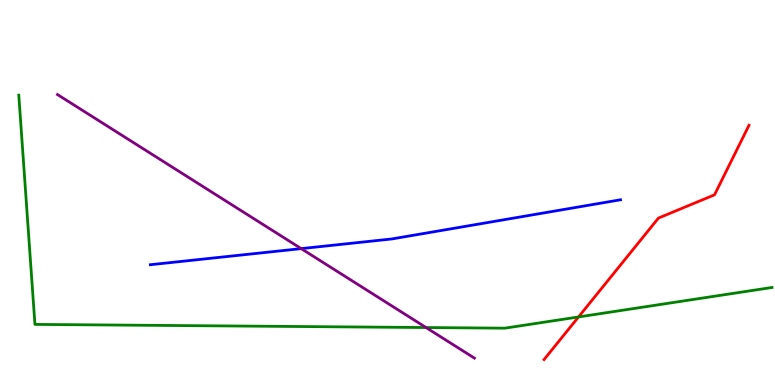[{'lines': ['blue', 'red'], 'intersections': []}, {'lines': ['green', 'red'], 'intersections': [{'x': 7.46, 'y': 1.77}]}, {'lines': ['purple', 'red'], 'intersections': []}, {'lines': ['blue', 'green'], 'intersections': []}, {'lines': ['blue', 'purple'], 'intersections': [{'x': 3.89, 'y': 3.54}]}, {'lines': ['green', 'purple'], 'intersections': [{'x': 5.5, 'y': 1.49}]}]